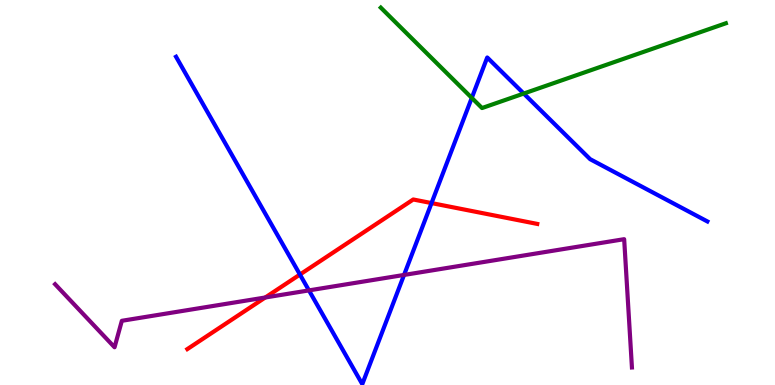[{'lines': ['blue', 'red'], 'intersections': [{'x': 3.87, 'y': 2.87}, {'x': 5.57, 'y': 4.73}]}, {'lines': ['green', 'red'], 'intersections': []}, {'lines': ['purple', 'red'], 'intersections': [{'x': 3.42, 'y': 2.27}]}, {'lines': ['blue', 'green'], 'intersections': [{'x': 6.09, 'y': 7.46}, {'x': 6.76, 'y': 7.57}]}, {'lines': ['blue', 'purple'], 'intersections': [{'x': 3.99, 'y': 2.46}, {'x': 5.21, 'y': 2.86}]}, {'lines': ['green', 'purple'], 'intersections': []}]